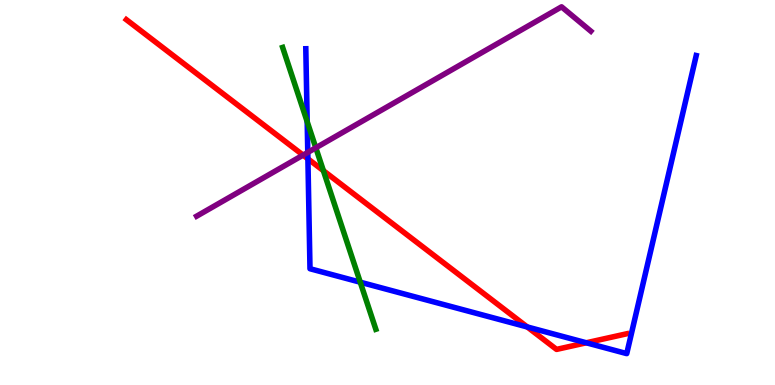[{'lines': ['blue', 'red'], 'intersections': [{'x': 3.97, 'y': 5.88}, {'x': 6.8, 'y': 1.51}, {'x': 7.57, 'y': 1.1}]}, {'lines': ['green', 'red'], 'intersections': [{'x': 4.17, 'y': 5.57}]}, {'lines': ['purple', 'red'], 'intersections': [{'x': 3.91, 'y': 5.97}]}, {'lines': ['blue', 'green'], 'intersections': [{'x': 3.96, 'y': 6.84}, {'x': 4.65, 'y': 2.67}]}, {'lines': ['blue', 'purple'], 'intersections': [{'x': 3.97, 'y': 6.04}]}, {'lines': ['green', 'purple'], 'intersections': [{'x': 4.08, 'y': 6.16}]}]